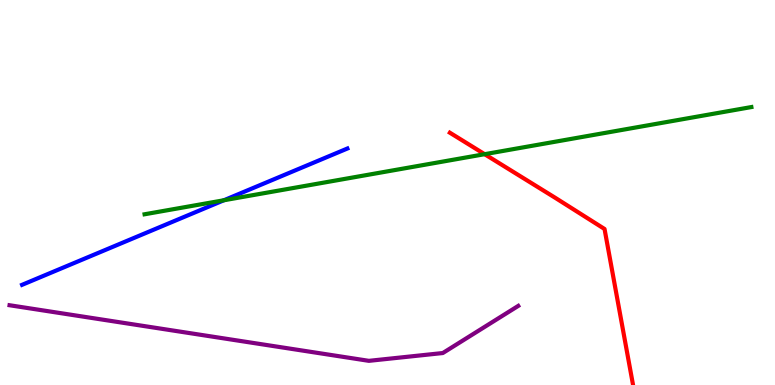[{'lines': ['blue', 'red'], 'intersections': []}, {'lines': ['green', 'red'], 'intersections': [{'x': 6.25, 'y': 6.0}]}, {'lines': ['purple', 'red'], 'intersections': []}, {'lines': ['blue', 'green'], 'intersections': [{'x': 2.89, 'y': 4.8}]}, {'lines': ['blue', 'purple'], 'intersections': []}, {'lines': ['green', 'purple'], 'intersections': []}]